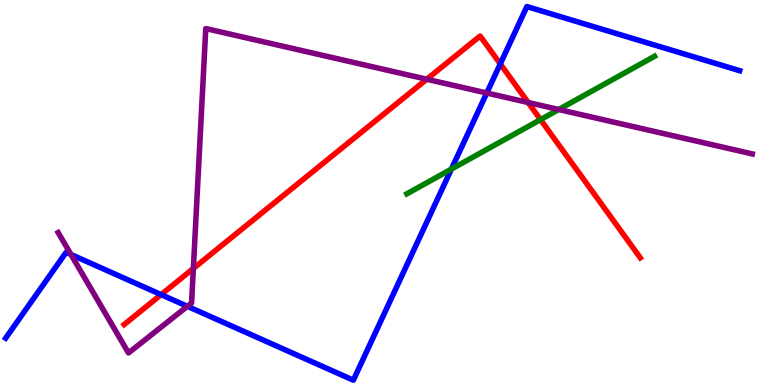[{'lines': ['blue', 'red'], 'intersections': [{'x': 2.08, 'y': 2.35}, {'x': 6.46, 'y': 8.34}]}, {'lines': ['green', 'red'], 'intersections': [{'x': 6.97, 'y': 6.89}]}, {'lines': ['purple', 'red'], 'intersections': [{'x': 2.49, 'y': 3.03}, {'x': 5.51, 'y': 7.94}, {'x': 6.81, 'y': 7.34}]}, {'lines': ['blue', 'green'], 'intersections': [{'x': 5.82, 'y': 5.61}]}, {'lines': ['blue', 'purple'], 'intersections': [{'x': 0.916, 'y': 3.39}, {'x': 2.42, 'y': 2.04}, {'x': 6.28, 'y': 7.58}]}, {'lines': ['green', 'purple'], 'intersections': [{'x': 7.21, 'y': 7.16}]}]